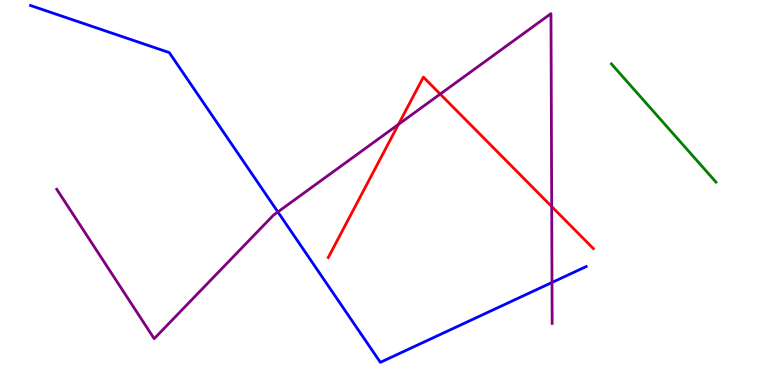[{'lines': ['blue', 'red'], 'intersections': []}, {'lines': ['green', 'red'], 'intersections': []}, {'lines': ['purple', 'red'], 'intersections': [{'x': 5.14, 'y': 6.77}, {'x': 5.68, 'y': 7.56}, {'x': 7.12, 'y': 4.63}]}, {'lines': ['blue', 'green'], 'intersections': []}, {'lines': ['blue', 'purple'], 'intersections': [{'x': 3.59, 'y': 4.49}, {'x': 7.12, 'y': 2.66}]}, {'lines': ['green', 'purple'], 'intersections': []}]